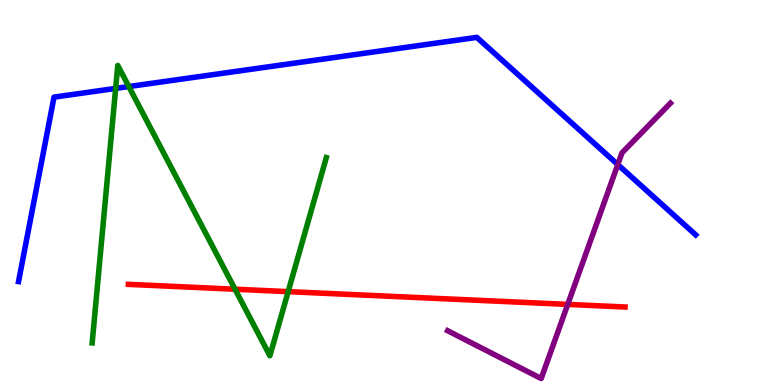[{'lines': ['blue', 'red'], 'intersections': []}, {'lines': ['green', 'red'], 'intersections': [{'x': 3.03, 'y': 2.49}, {'x': 3.72, 'y': 2.42}]}, {'lines': ['purple', 'red'], 'intersections': [{'x': 7.33, 'y': 2.09}]}, {'lines': ['blue', 'green'], 'intersections': [{'x': 1.49, 'y': 7.7}, {'x': 1.66, 'y': 7.75}]}, {'lines': ['blue', 'purple'], 'intersections': [{'x': 7.97, 'y': 5.73}]}, {'lines': ['green', 'purple'], 'intersections': []}]